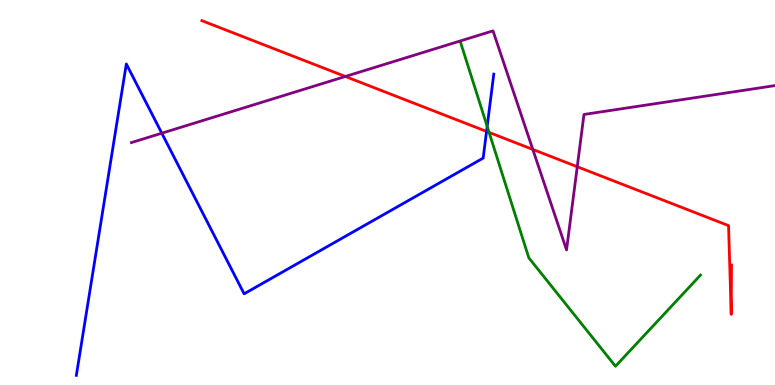[{'lines': ['blue', 'red'], 'intersections': [{'x': 6.28, 'y': 6.59}]}, {'lines': ['green', 'red'], 'intersections': [{'x': 6.31, 'y': 6.56}]}, {'lines': ['purple', 'red'], 'intersections': [{'x': 4.46, 'y': 8.01}, {'x': 6.87, 'y': 6.12}, {'x': 7.45, 'y': 5.67}]}, {'lines': ['blue', 'green'], 'intersections': [{'x': 6.29, 'y': 6.72}]}, {'lines': ['blue', 'purple'], 'intersections': [{'x': 2.09, 'y': 6.54}]}, {'lines': ['green', 'purple'], 'intersections': []}]